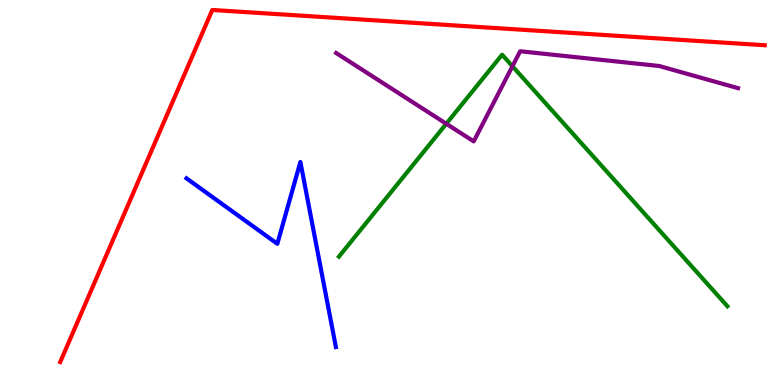[{'lines': ['blue', 'red'], 'intersections': []}, {'lines': ['green', 'red'], 'intersections': []}, {'lines': ['purple', 'red'], 'intersections': []}, {'lines': ['blue', 'green'], 'intersections': []}, {'lines': ['blue', 'purple'], 'intersections': []}, {'lines': ['green', 'purple'], 'intersections': [{'x': 5.76, 'y': 6.79}, {'x': 6.61, 'y': 8.28}]}]